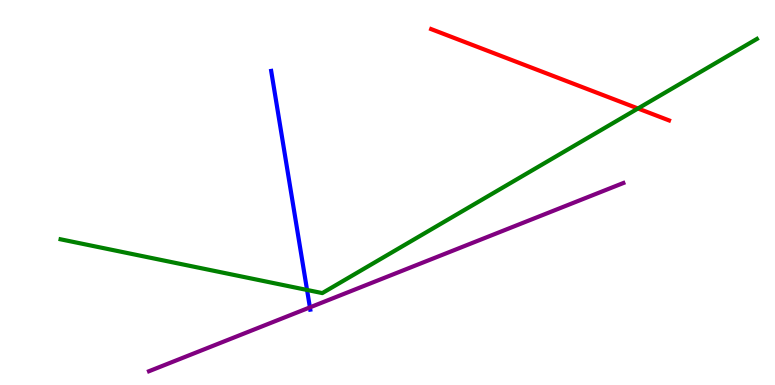[{'lines': ['blue', 'red'], 'intersections': []}, {'lines': ['green', 'red'], 'intersections': [{'x': 8.23, 'y': 7.18}]}, {'lines': ['purple', 'red'], 'intersections': []}, {'lines': ['blue', 'green'], 'intersections': [{'x': 3.96, 'y': 2.47}]}, {'lines': ['blue', 'purple'], 'intersections': [{'x': 4.0, 'y': 2.02}]}, {'lines': ['green', 'purple'], 'intersections': []}]